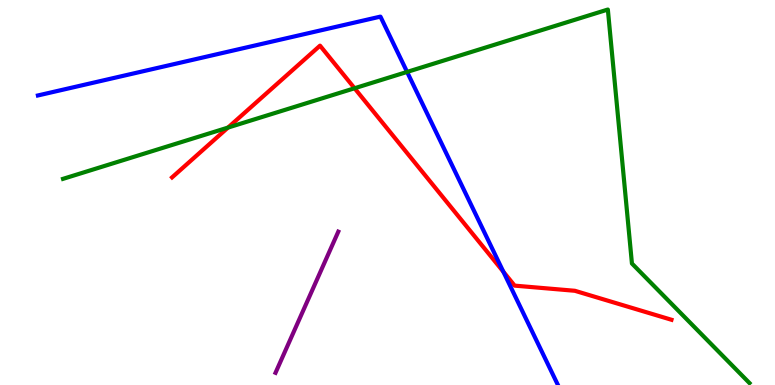[{'lines': ['blue', 'red'], 'intersections': [{'x': 6.49, 'y': 2.94}]}, {'lines': ['green', 'red'], 'intersections': [{'x': 2.94, 'y': 6.69}, {'x': 4.57, 'y': 7.71}]}, {'lines': ['purple', 'red'], 'intersections': []}, {'lines': ['blue', 'green'], 'intersections': [{'x': 5.25, 'y': 8.13}]}, {'lines': ['blue', 'purple'], 'intersections': []}, {'lines': ['green', 'purple'], 'intersections': []}]